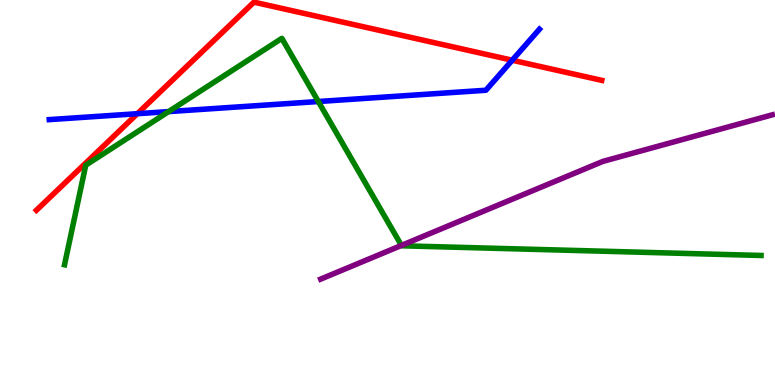[{'lines': ['blue', 'red'], 'intersections': [{'x': 1.77, 'y': 7.05}, {'x': 6.61, 'y': 8.44}]}, {'lines': ['green', 'red'], 'intersections': []}, {'lines': ['purple', 'red'], 'intersections': []}, {'lines': ['blue', 'green'], 'intersections': [{'x': 2.18, 'y': 7.1}, {'x': 4.11, 'y': 7.36}]}, {'lines': ['blue', 'purple'], 'intersections': []}, {'lines': ['green', 'purple'], 'intersections': [{'x': 5.18, 'y': 3.63}]}]